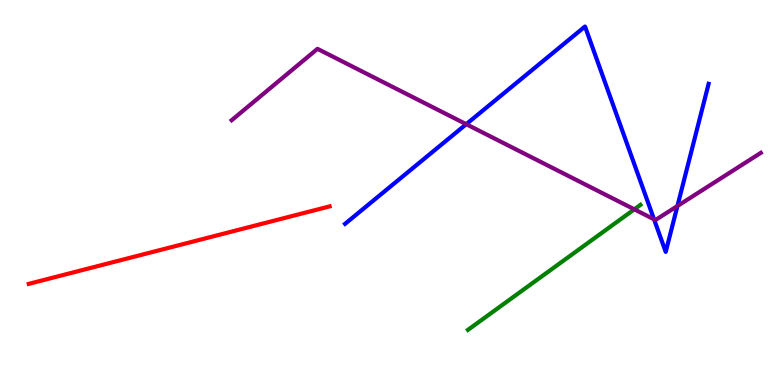[{'lines': ['blue', 'red'], 'intersections': []}, {'lines': ['green', 'red'], 'intersections': []}, {'lines': ['purple', 'red'], 'intersections': []}, {'lines': ['blue', 'green'], 'intersections': []}, {'lines': ['blue', 'purple'], 'intersections': [{'x': 6.02, 'y': 6.77}, {'x': 8.44, 'y': 4.3}, {'x': 8.74, 'y': 4.65}]}, {'lines': ['green', 'purple'], 'intersections': [{'x': 8.18, 'y': 4.56}]}]